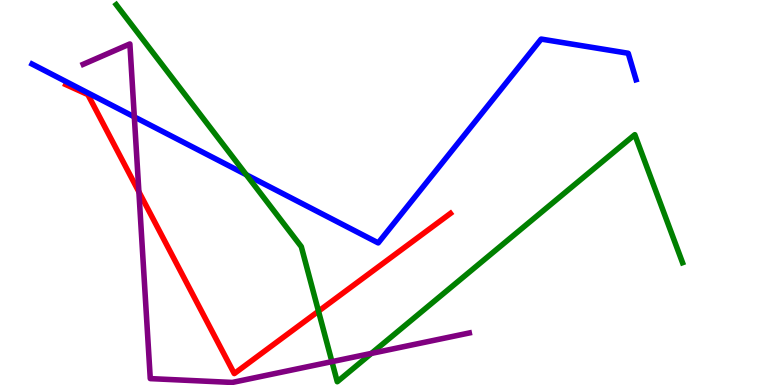[{'lines': ['blue', 'red'], 'intersections': []}, {'lines': ['green', 'red'], 'intersections': [{'x': 4.11, 'y': 1.92}]}, {'lines': ['purple', 'red'], 'intersections': [{'x': 1.79, 'y': 5.02}]}, {'lines': ['blue', 'green'], 'intersections': [{'x': 3.18, 'y': 5.46}]}, {'lines': ['blue', 'purple'], 'intersections': [{'x': 1.73, 'y': 6.96}]}, {'lines': ['green', 'purple'], 'intersections': [{'x': 4.28, 'y': 0.607}, {'x': 4.79, 'y': 0.821}]}]